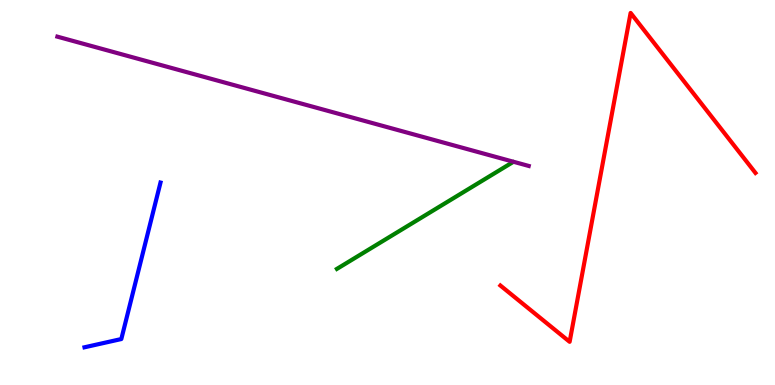[{'lines': ['blue', 'red'], 'intersections': []}, {'lines': ['green', 'red'], 'intersections': []}, {'lines': ['purple', 'red'], 'intersections': []}, {'lines': ['blue', 'green'], 'intersections': []}, {'lines': ['blue', 'purple'], 'intersections': []}, {'lines': ['green', 'purple'], 'intersections': []}]